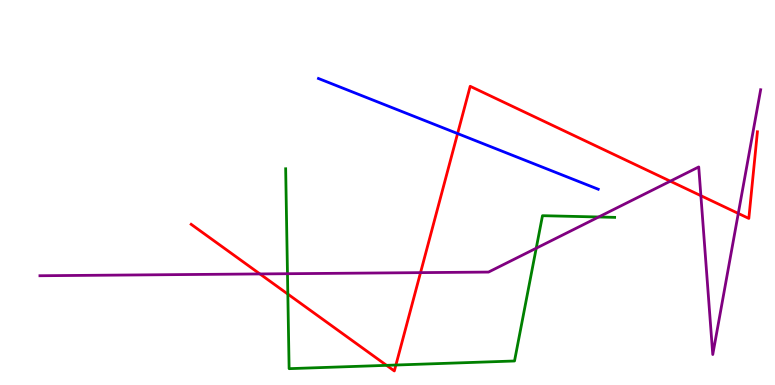[{'lines': ['blue', 'red'], 'intersections': [{'x': 5.9, 'y': 6.53}]}, {'lines': ['green', 'red'], 'intersections': [{'x': 3.71, 'y': 2.36}, {'x': 4.99, 'y': 0.511}, {'x': 5.11, 'y': 0.519}]}, {'lines': ['purple', 'red'], 'intersections': [{'x': 3.35, 'y': 2.88}, {'x': 5.43, 'y': 2.92}, {'x': 8.65, 'y': 5.29}, {'x': 9.04, 'y': 4.92}, {'x': 9.53, 'y': 4.46}]}, {'lines': ['blue', 'green'], 'intersections': []}, {'lines': ['blue', 'purple'], 'intersections': []}, {'lines': ['green', 'purple'], 'intersections': [{'x': 3.71, 'y': 2.89}, {'x': 6.92, 'y': 3.55}, {'x': 7.72, 'y': 4.36}]}]